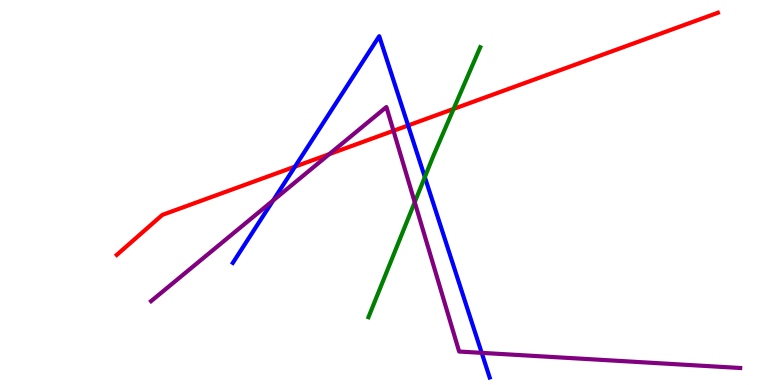[{'lines': ['blue', 'red'], 'intersections': [{'x': 3.81, 'y': 5.67}, {'x': 5.27, 'y': 6.74}]}, {'lines': ['green', 'red'], 'intersections': [{'x': 5.85, 'y': 7.17}]}, {'lines': ['purple', 'red'], 'intersections': [{'x': 4.25, 'y': 6.0}, {'x': 5.08, 'y': 6.6}]}, {'lines': ['blue', 'green'], 'intersections': [{'x': 5.48, 'y': 5.4}]}, {'lines': ['blue', 'purple'], 'intersections': [{'x': 3.52, 'y': 4.79}, {'x': 6.22, 'y': 0.835}]}, {'lines': ['green', 'purple'], 'intersections': [{'x': 5.35, 'y': 4.75}]}]